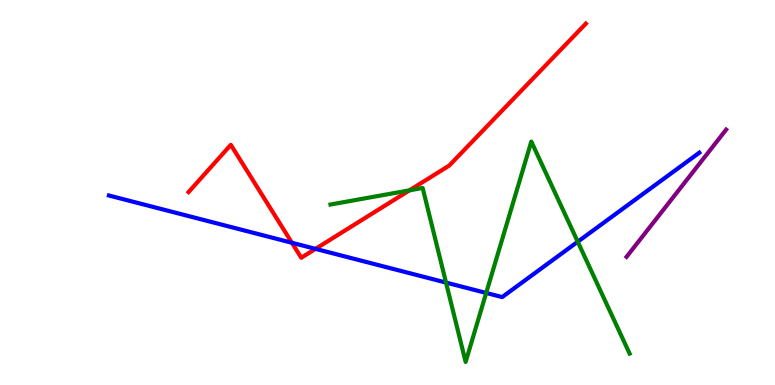[{'lines': ['blue', 'red'], 'intersections': [{'x': 3.77, 'y': 3.69}, {'x': 4.07, 'y': 3.54}]}, {'lines': ['green', 'red'], 'intersections': [{'x': 5.28, 'y': 5.06}]}, {'lines': ['purple', 'red'], 'intersections': []}, {'lines': ['blue', 'green'], 'intersections': [{'x': 5.76, 'y': 2.66}, {'x': 6.27, 'y': 2.39}, {'x': 7.45, 'y': 3.72}]}, {'lines': ['blue', 'purple'], 'intersections': []}, {'lines': ['green', 'purple'], 'intersections': []}]